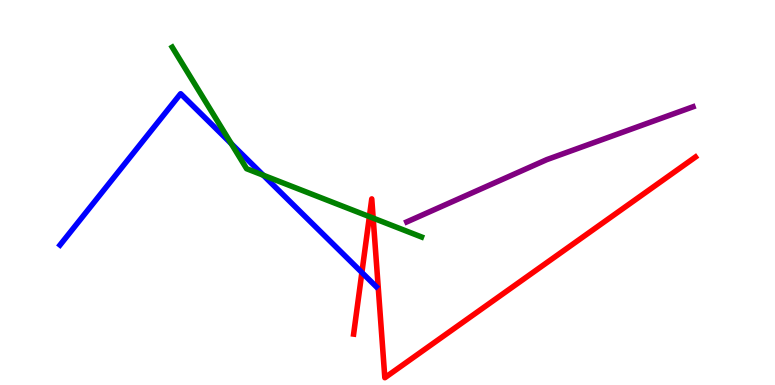[{'lines': ['blue', 'red'], 'intersections': [{'x': 4.67, 'y': 2.92}]}, {'lines': ['green', 'red'], 'intersections': [{'x': 4.77, 'y': 4.37}, {'x': 4.82, 'y': 4.34}]}, {'lines': ['purple', 'red'], 'intersections': []}, {'lines': ['blue', 'green'], 'intersections': [{'x': 2.98, 'y': 6.27}, {'x': 3.4, 'y': 5.45}]}, {'lines': ['blue', 'purple'], 'intersections': []}, {'lines': ['green', 'purple'], 'intersections': []}]